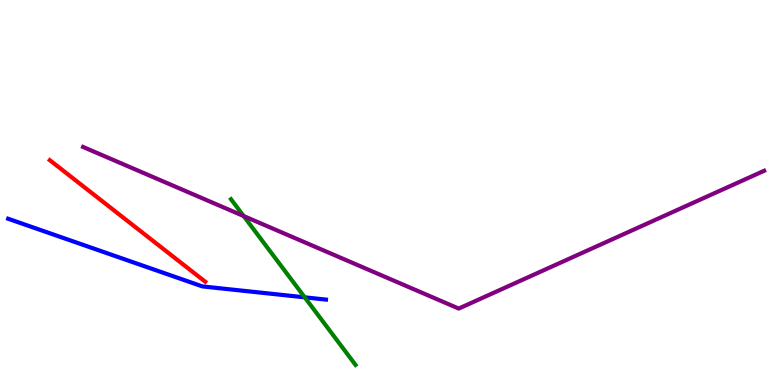[{'lines': ['blue', 'red'], 'intersections': []}, {'lines': ['green', 'red'], 'intersections': []}, {'lines': ['purple', 'red'], 'intersections': []}, {'lines': ['blue', 'green'], 'intersections': [{'x': 3.93, 'y': 2.28}]}, {'lines': ['blue', 'purple'], 'intersections': []}, {'lines': ['green', 'purple'], 'intersections': [{'x': 3.14, 'y': 4.39}]}]